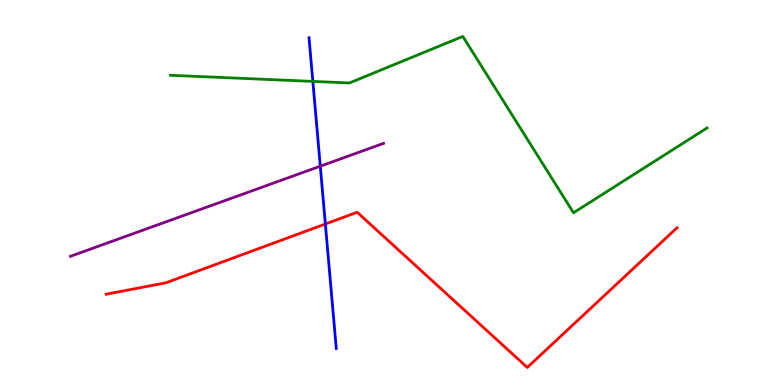[{'lines': ['blue', 'red'], 'intersections': [{'x': 4.2, 'y': 4.18}]}, {'lines': ['green', 'red'], 'intersections': []}, {'lines': ['purple', 'red'], 'intersections': []}, {'lines': ['blue', 'green'], 'intersections': [{'x': 4.04, 'y': 7.89}]}, {'lines': ['blue', 'purple'], 'intersections': [{'x': 4.13, 'y': 5.68}]}, {'lines': ['green', 'purple'], 'intersections': []}]